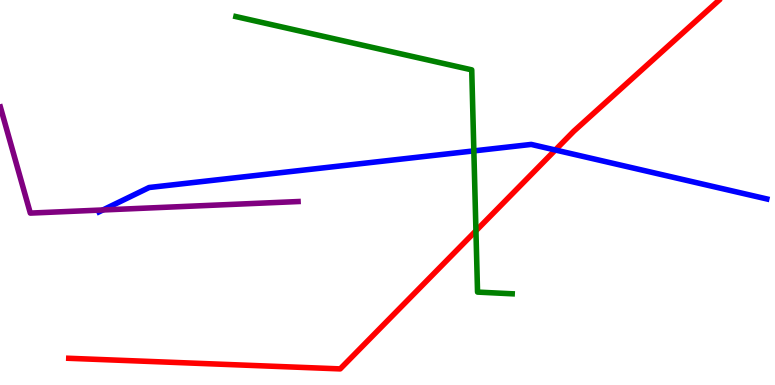[{'lines': ['blue', 'red'], 'intersections': [{'x': 7.17, 'y': 6.1}]}, {'lines': ['green', 'red'], 'intersections': [{'x': 6.14, 'y': 4.01}]}, {'lines': ['purple', 'red'], 'intersections': []}, {'lines': ['blue', 'green'], 'intersections': [{'x': 6.11, 'y': 6.08}]}, {'lines': ['blue', 'purple'], 'intersections': [{'x': 1.33, 'y': 4.55}]}, {'lines': ['green', 'purple'], 'intersections': []}]